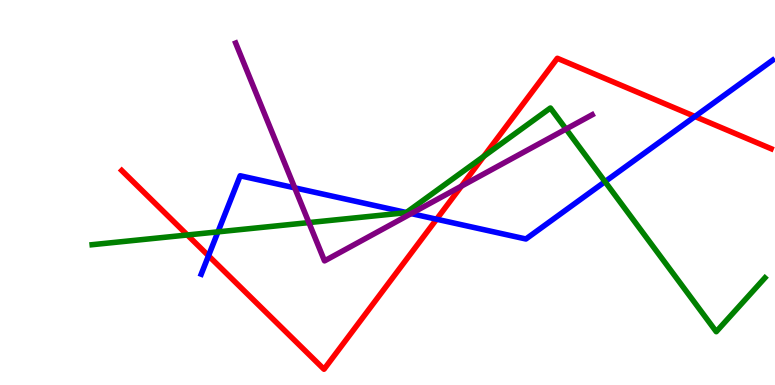[{'lines': ['blue', 'red'], 'intersections': [{'x': 2.69, 'y': 3.36}, {'x': 5.63, 'y': 4.31}, {'x': 8.97, 'y': 6.97}]}, {'lines': ['green', 'red'], 'intersections': [{'x': 2.42, 'y': 3.9}, {'x': 6.24, 'y': 5.94}]}, {'lines': ['purple', 'red'], 'intersections': [{'x': 5.95, 'y': 5.16}]}, {'lines': ['blue', 'green'], 'intersections': [{'x': 2.81, 'y': 3.98}, {'x': 5.24, 'y': 4.48}, {'x': 7.81, 'y': 5.28}]}, {'lines': ['blue', 'purple'], 'intersections': [{'x': 3.8, 'y': 5.12}, {'x': 5.31, 'y': 4.45}]}, {'lines': ['green', 'purple'], 'intersections': [{'x': 3.99, 'y': 4.22}, {'x': 7.3, 'y': 6.65}]}]